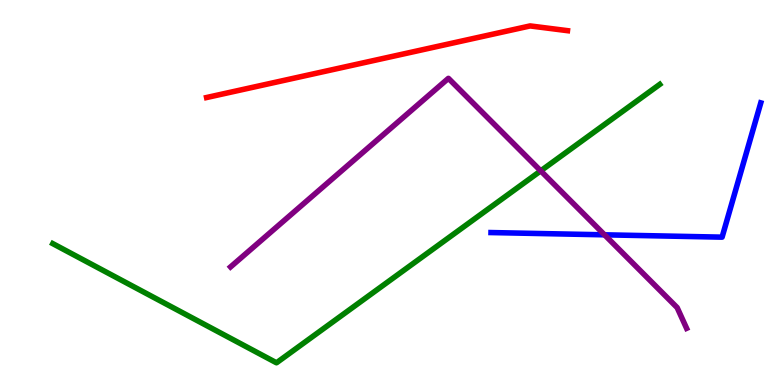[{'lines': ['blue', 'red'], 'intersections': []}, {'lines': ['green', 'red'], 'intersections': []}, {'lines': ['purple', 'red'], 'intersections': []}, {'lines': ['blue', 'green'], 'intersections': []}, {'lines': ['blue', 'purple'], 'intersections': [{'x': 7.8, 'y': 3.9}]}, {'lines': ['green', 'purple'], 'intersections': [{'x': 6.98, 'y': 5.56}]}]